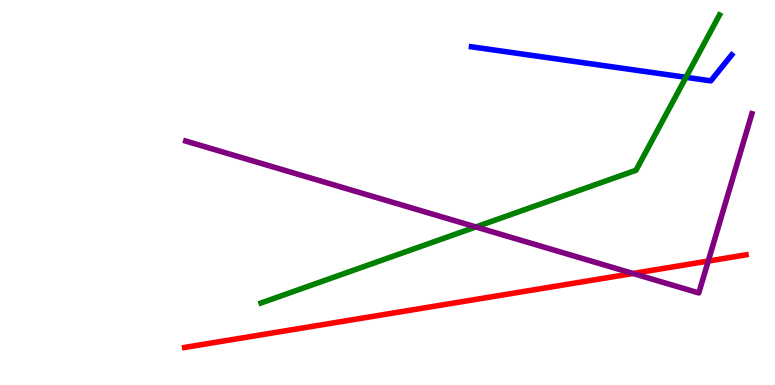[{'lines': ['blue', 'red'], 'intersections': []}, {'lines': ['green', 'red'], 'intersections': []}, {'lines': ['purple', 'red'], 'intersections': [{'x': 8.17, 'y': 2.9}, {'x': 9.14, 'y': 3.22}]}, {'lines': ['blue', 'green'], 'intersections': [{'x': 8.85, 'y': 7.99}]}, {'lines': ['blue', 'purple'], 'intersections': []}, {'lines': ['green', 'purple'], 'intersections': [{'x': 6.14, 'y': 4.11}]}]